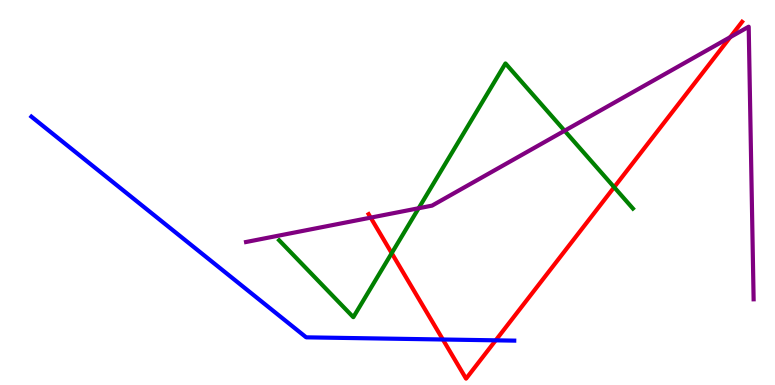[{'lines': ['blue', 'red'], 'intersections': [{'x': 5.71, 'y': 1.18}, {'x': 6.4, 'y': 1.16}]}, {'lines': ['green', 'red'], 'intersections': [{'x': 5.05, 'y': 3.42}, {'x': 7.92, 'y': 5.14}]}, {'lines': ['purple', 'red'], 'intersections': [{'x': 4.78, 'y': 4.35}, {'x': 9.42, 'y': 9.04}]}, {'lines': ['blue', 'green'], 'intersections': []}, {'lines': ['blue', 'purple'], 'intersections': []}, {'lines': ['green', 'purple'], 'intersections': [{'x': 5.4, 'y': 4.59}, {'x': 7.28, 'y': 6.6}]}]